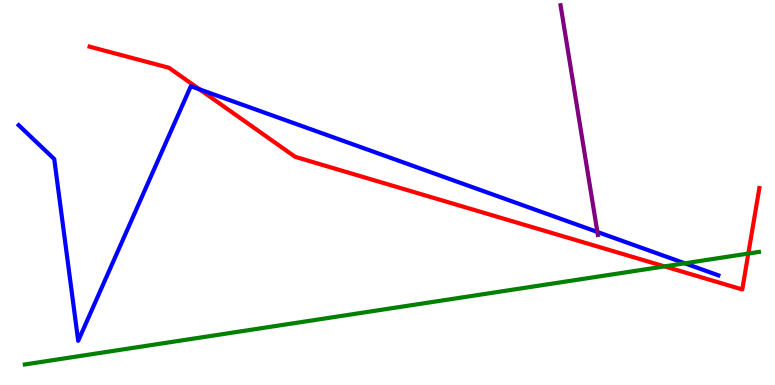[{'lines': ['blue', 'red'], 'intersections': [{'x': 2.57, 'y': 7.68}]}, {'lines': ['green', 'red'], 'intersections': [{'x': 8.57, 'y': 3.08}, {'x': 9.66, 'y': 3.41}]}, {'lines': ['purple', 'red'], 'intersections': []}, {'lines': ['blue', 'green'], 'intersections': [{'x': 8.84, 'y': 3.16}]}, {'lines': ['blue', 'purple'], 'intersections': [{'x': 7.71, 'y': 3.98}]}, {'lines': ['green', 'purple'], 'intersections': []}]